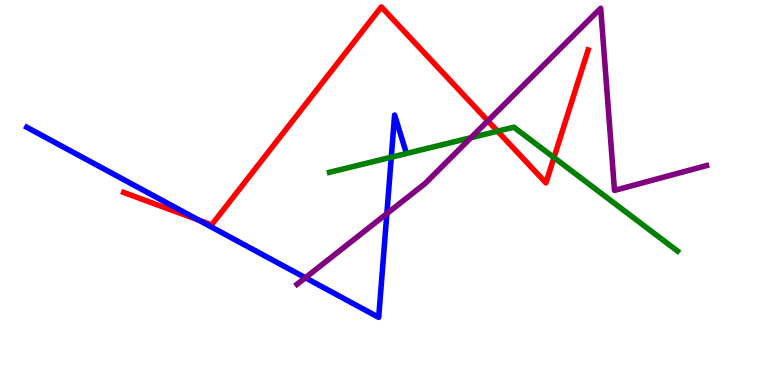[{'lines': ['blue', 'red'], 'intersections': [{'x': 2.56, 'y': 4.28}]}, {'lines': ['green', 'red'], 'intersections': [{'x': 6.42, 'y': 6.59}, {'x': 7.15, 'y': 5.91}]}, {'lines': ['purple', 'red'], 'intersections': [{'x': 6.3, 'y': 6.86}]}, {'lines': ['blue', 'green'], 'intersections': [{'x': 5.05, 'y': 5.92}]}, {'lines': ['blue', 'purple'], 'intersections': [{'x': 3.94, 'y': 2.79}, {'x': 4.99, 'y': 4.45}]}, {'lines': ['green', 'purple'], 'intersections': [{'x': 6.08, 'y': 6.42}]}]